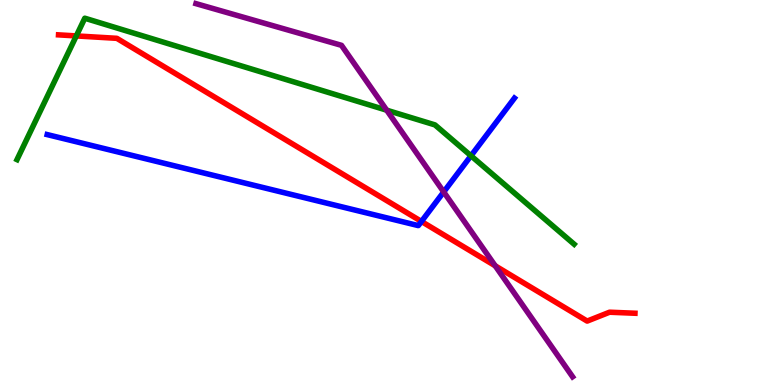[{'lines': ['blue', 'red'], 'intersections': [{'x': 5.44, 'y': 4.25}]}, {'lines': ['green', 'red'], 'intersections': [{'x': 0.985, 'y': 9.07}]}, {'lines': ['purple', 'red'], 'intersections': [{'x': 6.39, 'y': 3.1}]}, {'lines': ['blue', 'green'], 'intersections': [{'x': 6.08, 'y': 5.95}]}, {'lines': ['blue', 'purple'], 'intersections': [{'x': 5.73, 'y': 5.01}]}, {'lines': ['green', 'purple'], 'intersections': [{'x': 4.99, 'y': 7.14}]}]